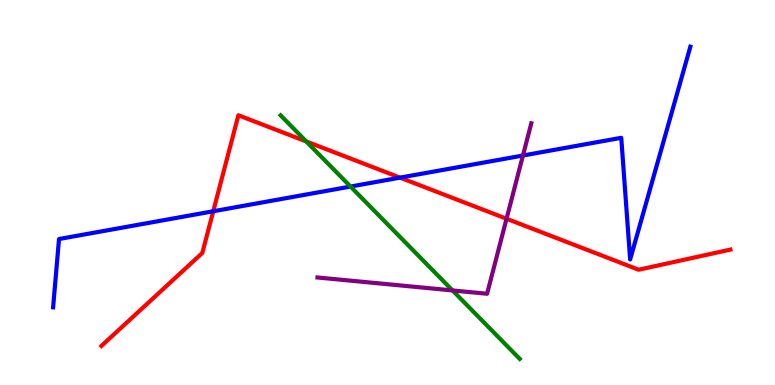[{'lines': ['blue', 'red'], 'intersections': [{'x': 2.75, 'y': 4.51}, {'x': 5.16, 'y': 5.39}]}, {'lines': ['green', 'red'], 'intersections': [{'x': 3.95, 'y': 6.33}]}, {'lines': ['purple', 'red'], 'intersections': [{'x': 6.54, 'y': 4.32}]}, {'lines': ['blue', 'green'], 'intersections': [{'x': 4.52, 'y': 5.15}]}, {'lines': ['blue', 'purple'], 'intersections': [{'x': 6.75, 'y': 5.96}]}, {'lines': ['green', 'purple'], 'intersections': [{'x': 5.84, 'y': 2.46}]}]